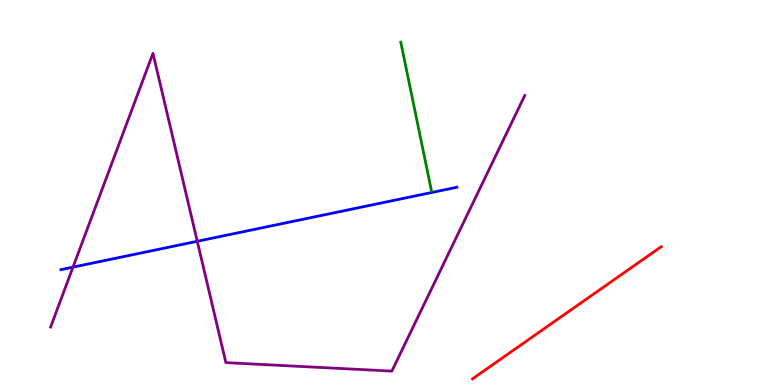[{'lines': ['blue', 'red'], 'intersections': []}, {'lines': ['green', 'red'], 'intersections': []}, {'lines': ['purple', 'red'], 'intersections': []}, {'lines': ['blue', 'green'], 'intersections': []}, {'lines': ['blue', 'purple'], 'intersections': [{'x': 0.942, 'y': 3.06}, {'x': 2.55, 'y': 3.73}]}, {'lines': ['green', 'purple'], 'intersections': []}]